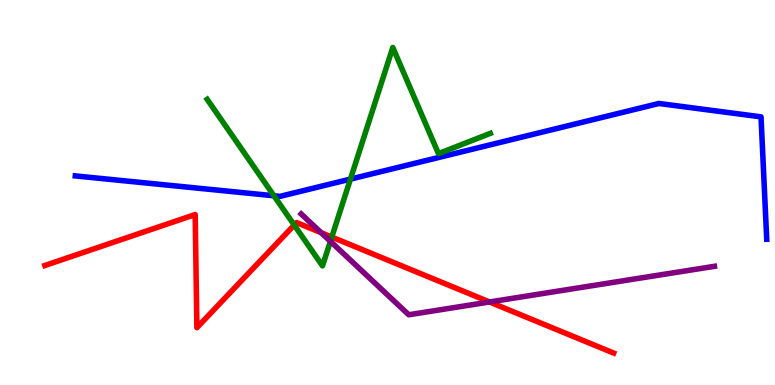[{'lines': ['blue', 'red'], 'intersections': []}, {'lines': ['green', 'red'], 'intersections': [{'x': 3.8, 'y': 4.15}, {'x': 4.28, 'y': 3.84}]}, {'lines': ['purple', 'red'], 'intersections': [{'x': 4.14, 'y': 3.96}, {'x': 6.32, 'y': 2.16}]}, {'lines': ['blue', 'green'], 'intersections': [{'x': 3.53, 'y': 4.91}, {'x': 4.52, 'y': 5.35}]}, {'lines': ['blue', 'purple'], 'intersections': []}, {'lines': ['green', 'purple'], 'intersections': [{'x': 4.26, 'y': 3.73}]}]